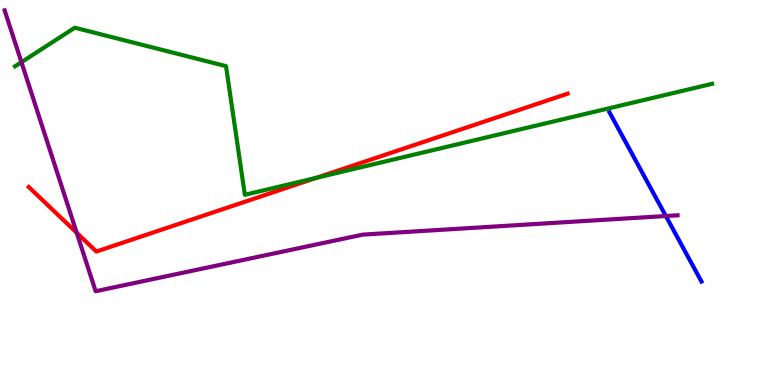[{'lines': ['blue', 'red'], 'intersections': []}, {'lines': ['green', 'red'], 'intersections': [{'x': 4.08, 'y': 5.38}]}, {'lines': ['purple', 'red'], 'intersections': [{'x': 0.99, 'y': 3.95}]}, {'lines': ['blue', 'green'], 'intersections': []}, {'lines': ['blue', 'purple'], 'intersections': [{'x': 8.59, 'y': 4.39}]}, {'lines': ['green', 'purple'], 'intersections': [{'x': 0.277, 'y': 8.39}]}]